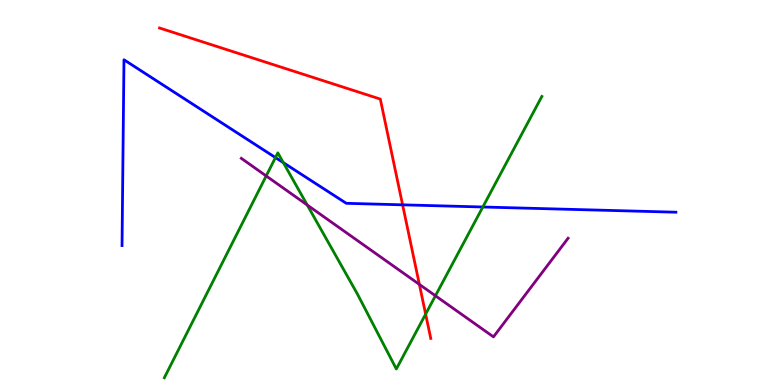[{'lines': ['blue', 'red'], 'intersections': [{'x': 5.19, 'y': 4.68}]}, {'lines': ['green', 'red'], 'intersections': [{'x': 5.49, 'y': 1.84}]}, {'lines': ['purple', 'red'], 'intersections': [{'x': 5.41, 'y': 2.61}]}, {'lines': ['blue', 'green'], 'intersections': [{'x': 3.55, 'y': 5.91}, {'x': 3.66, 'y': 5.77}, {'x': 6.23, 'y': 4.62}]}, {'lines': ['blue', 'purple'], 'intersections': []}, {'lines': ['green', 'purple'], 'intersections': [{'x': 3.43, 'y': 5.43}, {'x': 3.96, 'y': 4.68}, {'x': 5.62, 'y': 2.32}]}]